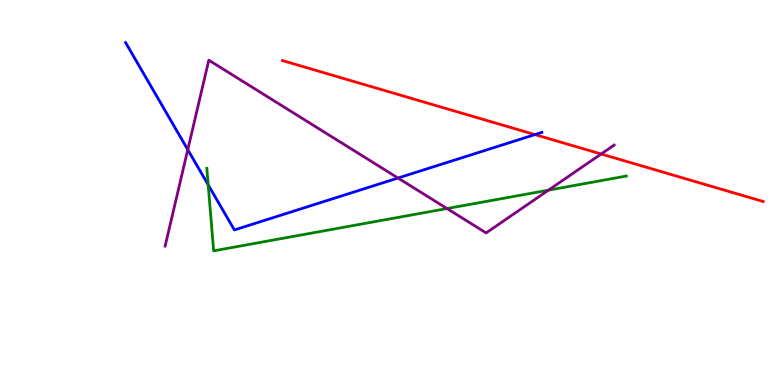[{'lines': ['blue', 'red'], 'intersections': [{'x': 6.9, 'y': 6.5}]}, {'lines': ['green', 'red'], 'intersections': []}, {'lines': ['purple', 'red'], 'intersections': [{'x': 7.76, 'y': 6.0}]}, {'lines': ['blue', 'green'], 'intersections': [{'x': 2.69, 'y': 5.2}]}, {'lines': ['blue', 'purple'], 'intersections': [{'x': 2.42, 'y': 6.11}, {'x': 5.14, 'y': 5.38}]}, {'lines': ['green', 'purple'], 'intersections': [{'x': 5.77, 'y': 4.58}, {'x': 7.08, 'y': 5.06}]}]